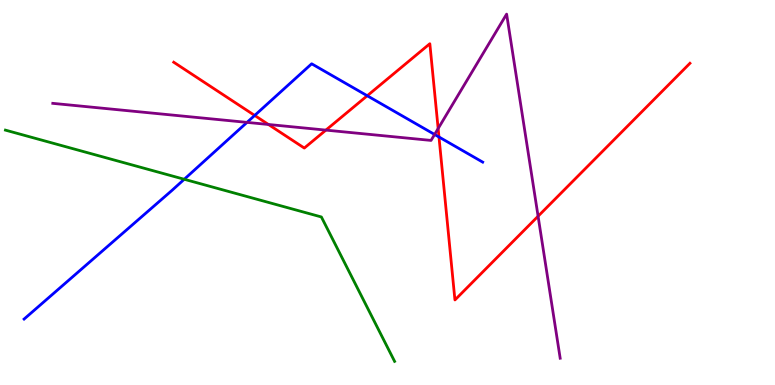[{'lines': ['blue', 'red'], 'intersections': [{'x': 3.29, 'y': 7.0}, {'x': 4.74, 'y': 7.51}, {'x': 5.66, 'y': 6.44}]}, {'lines': ['green', 'red'], 'intersections': []}, {'lines': ['purple', 'red'], 'intersections': [{'x': 3.46, 'y': 6.77}, {'x': 4.21, 'y': 6.62}, {'x': 5.65, 'y': 6.66}, {'x': 6.94, 'y': 4.38}]}, {'lines': ['blue', 'green'], 'intersections': [{'x': 2.38, 'y': 5.34}]}, {'lines': ['blue', 'purple'], 'intersections': [{'x': 3.19, 'y': 6.82}, {'x': 5.61, 'y': 6.51}]}, {'lines': ['green', 'purple'], 'intersections': []}]